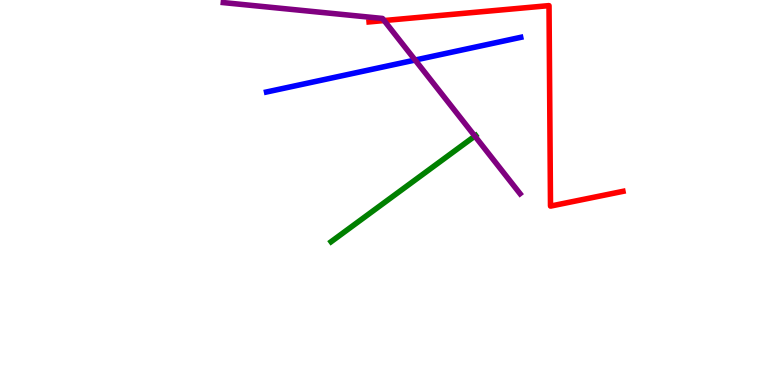[{'lines': ['blue', 'red'], 'intersections': []}, {'lines': ['green', 'red'], 'intersections': []}, {'lines': ['purple', 'red'], 'intersections': [{'x': 4.96, 'y': 9.47}]}, {'lines': ['blue', 'green'], 'intersections': []}, {'lines': ['blue', 'purple'], 'intersections': [{'x': 5.36, 'y': 8.44}]}, {'lines': ['green', 'purple'], 'intersections': [{'x': 6.13, 'y': 6.46}]}]